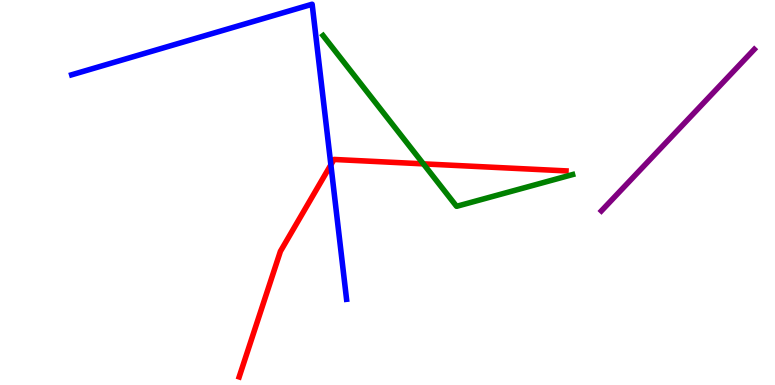[{'lines': ['blue', 'red'], 'intersections': [{'x': 4.27, 'y': 5.72}]}, {'lines': ['green', 'red'], 'intersections': [{'x': 5.46, 'y': 5.74}]}, {'lines': ['purple', 'red'], 'intersections': []}, {'lines': ['blue', 'green'], 'intersections': []}, {'lines': ['blue', 'purple'], 'intersections': []}, {'lines': ['green', 'purple'], 'intersections': []}]